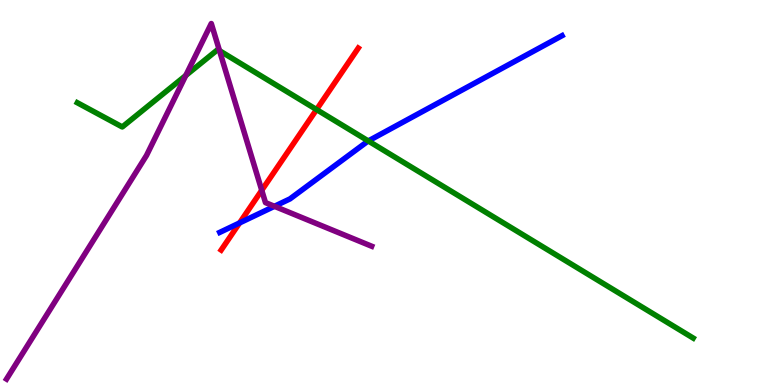[{'lines': ['blue', 'red'], 'intersections': [{'x': 3.09, 'y': 4.21}]}, {'lines': ['green', 'red'], 'intersections': [{'x': 4.08, 'y': 7.15}]}, {'lines': ['purple', 'red'], 'intersections': [{'x': 3.38, 'y': 5.06}]}, {'lines': ['blue', 'green'], 'intersections': [{'x': 4.75, 'y': 6.34}]}, {'lines': ['blue', 'purple'], 'intersections': [{'x': 3.54, 'y': 4.64}]}, {'lines': ['green', 'purple'], 'intersections': [{'x': 2.4, 'y': 8.04}, {'x': 2.83, 'y': 8.68}]}]